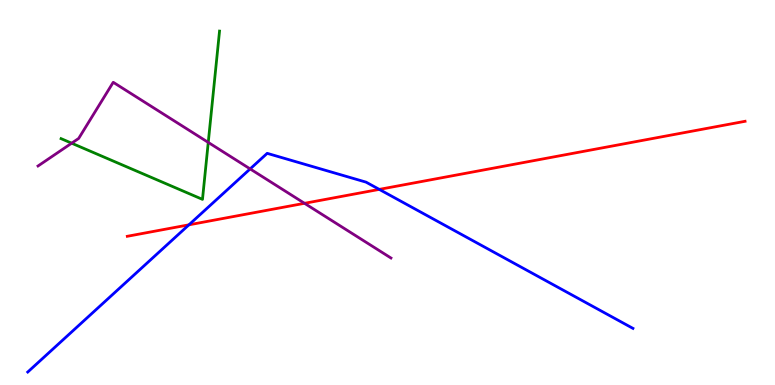[{'lines': ['blue', 'red'], 'intersections': [{'x': 2.44, 'y': 4.16}, {'x': 4.89, 'y': 5.08}]}, {'lines': ['green', 'red'], 'intersections': []}, {'lines': ['purple', 'red'], 'intersections': [{'x': 3.93, 'y': 4.72}]}, {'lines': ['blue', 'green'], 'intersections': []}, {'lines': ['blue', 'purple'], 'intersections': [{'x': 3.23, 'y': 5.61}]}, {'lines': ['green', 'purple'], 'intersections': [{'x': 0.925, 'y': 6.28}, {'x': 2.69, 'y': 6.3}]}]